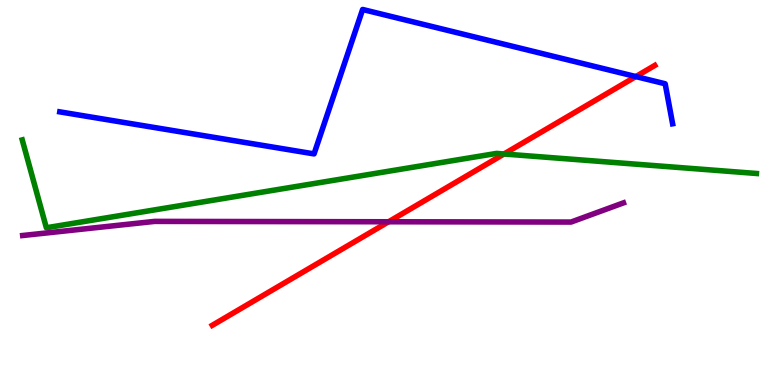[{'lines': ['blue', 'red'], 'intersections': [{'x': 8.2, 'y': 8.01}]}, {'lines': ['green', 'red'], 'intersections': [{'x': 6.5, 'y': 6.0}]}, {'lines': ['purple', 'red'], 'intersections': [{'x': 5.01, 'y': 4.24}]}, {'lines': ['blue', 'green'], 'intersections': []}, {'lines': ['blue', 'purple'], 'intersections': []}, {'lines': ['green', 'purple'], 'intersections': []}]